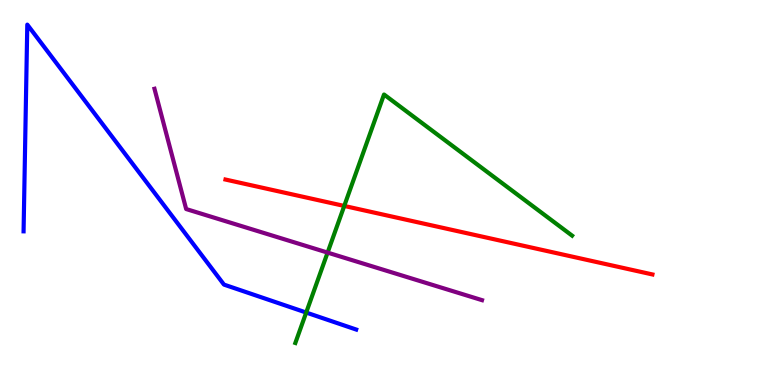[{'lines': ['blue', 'red'], 'intersections': []}, {'lines': ['green', 'red'], 'intersections': [{'x': 4.44, 'y': 4.65}]}, {'lines': ['purple', 'red'], 'intersections': []}, {'lines': ['blue', 'green'], 'intersections': [{'x': 3.95, 'y': 1.88}]}, {'lines': ['blue', 'purple'], 'intersections': []}, {'lines': ['green', 'purple'], 'intersections': [{'x': 4.23, 'y': 3.44}]}]